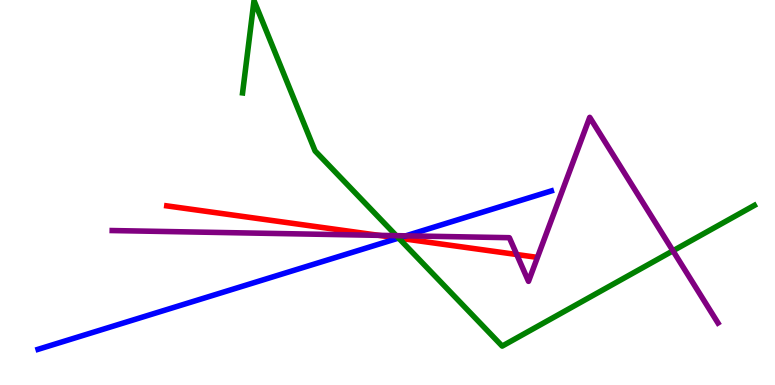[{'lines': ['blue', 'red'], 'intersections': [{'x': 5.14, 'y': 3.82}]}, {'lines': ['green', 'red'], 'intersections': [{'x': 5.14, 'y': 3.82}]}, {'lines': ['purple', 'red'], 'intersections': [{'x': 4.89, 'y': 3.89}, {'x': 6.67, 'y': 3.39}]}, {'lines': ['blue', 'green'], 'intersections': [{'x': 5.14, 'y': 3.82}]}, {'lines': ['blue', 'purple'], 'intersections': [{'x': 5.24, 'y': 3.87}]}, {'lines': ['green', 'purple'], 'intersections': [{'x': 5.11, 'y': 3.88}, {'x': 8.68, 'y': 3.49}]}]